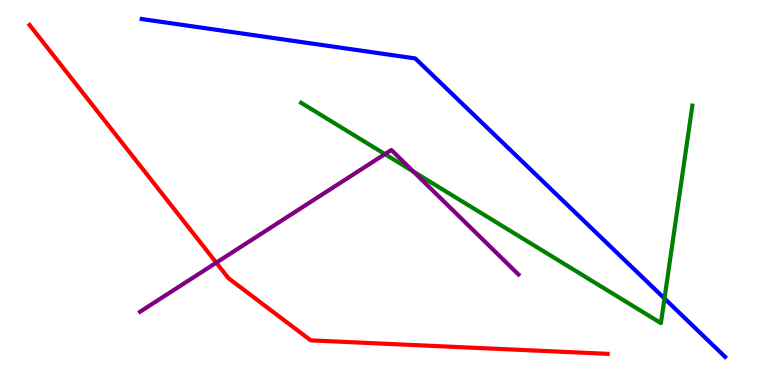[{'lines': ['blue', 'red'], 'intersections': []}, {'lines': ['green', 'red'], 'intersections': []}, {'lines': ['purple', 'red'], 'intersections': [{'x': 2.79, 'y': 3.18}]}, {'lines': ['blue', 'green'], 'intersections': [{'x': 8.57, 'y': 2.25}]}, {'lines': ['blue', 'purple'], 'intersections': []}, {'lines': ['green', 'purple'], 'intersections': [{'x': 4.97, 'y': 6.0}, {'x': 5.33, 'y': 5.54}]}]